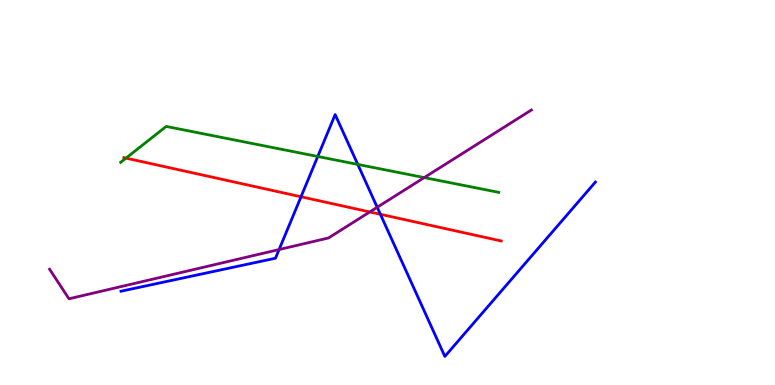[{'lines': ['blue', 'red'], 'intersections': [{'x': 3.88, 'y': 4.89}, {'x': 4.91, 'y': 4.43}]}, {'lines': ['green', 'red'], 'intersections': [{'x': 1.63, 'y': 5.89}]}, {'lines': ['purple', 'red'], 'intersections': [{'x': 4.77, 'y': 4.5}]}, {'lines': ['blue', 'green'], 'intersections': [{'x': 4.1, 'y': 5.94}, {'x': 4.62, 'y': 5.73}]}, {'lines': ['blue', 'purple'], 'intersections': [{'x': 3.6, 'y': 3.52}, {'x': 4.87, 'y': 4.62}]}, {'lines': ['green', 'purple'], 'intersections': [{'x': 5.47, 'y': 5.39}]}]